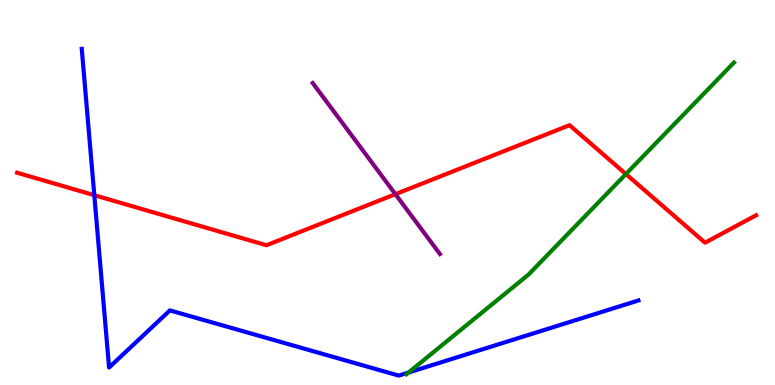[{'lines': ['blue', 'red'], 'intersections': [{'x': 1.22, 'y': 4.93}]}, {'lines': ['green', 'red'], 'intersections': [{'x': 8.08, 'y': 5.48}]}, {'lines': ['purple', 'red'], 'intersections': [{'x': 5.1, 'y': 4.96}]}, {'lines': ['blue', 'green'], 'intersections': [{'x': 5.27, 'y': 0.324}]}, {'lines': ['blue', 'purple'], 'intersections': []}, {'lines': ['green', 'purple'], 'intersections': []}]